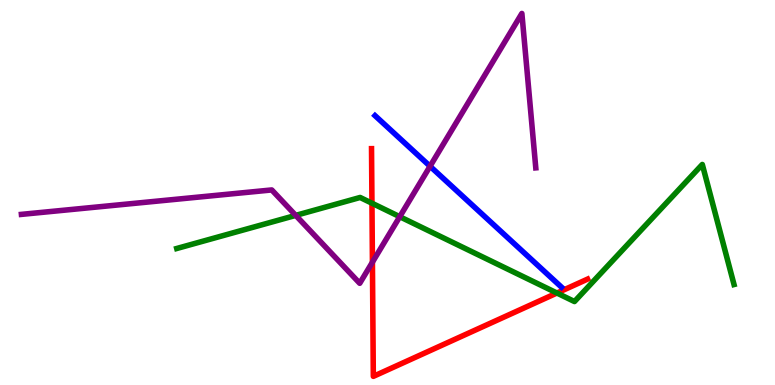[{'lines': ['blue', 'red'], 'intersections': []}, {'lines': ['green', 'red'], 'intersections': [{'x': 4.8, 'y': 4.72}, {'x': 7.19, 'y': 2.39}]}, {'lines': ['purple', 'red'], 'intersections': [{'x': 4.81, 'y': 3.19}]}, {'lines': ['blue', 'green'], 'intersections': []}, {'lines': ['blue', 'purple'], 'intersections': [{'x': 5.55, 'y': 5.68}]}, {'lines': ['green', 'purple'], 'intersections': [{'x': 3.82, 'y': 4.41}, {'x': 5.16, 'y': 4.37}]}]